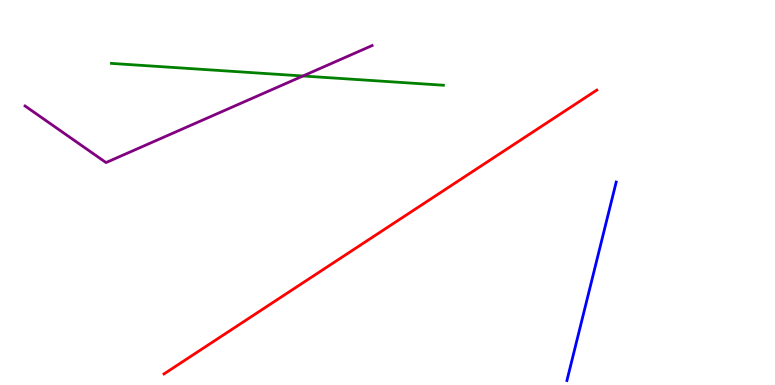[{'lines': ['blue', 'red'], 'intersections': []}, {'lines': ['green', 'red'], 'intersections': []}, {'lines': ['purple', 'red'], 'intersections': []}, {'lines': ['blue', 'green'], 'intersections': []}, {'lines': ['blue', 'purple'], 'intersections': []}, {'lines': ['green', 'purple'], 'intersections': [{'x': 3.91, 'y': 8.03}]}]